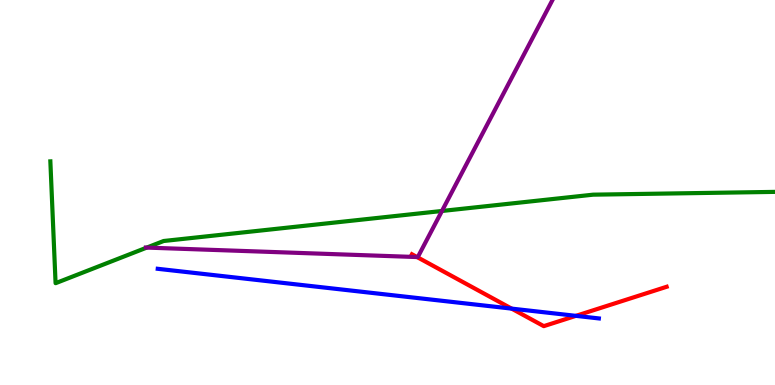[{'lines': ['blue', 'red'], 'intersections': [{'x': 6.6, 'y': 1.98}, {'x': 7.43, 'y': 1.8}]}, {'lines': ['green', 'red'], 'intersections': []}, {'lines': ['purple', 'red'], 'intersections': [{'x': 5.38, 'y': 3.32}]}, {'lines': ['blue', 'green'], 'intersections': []}, {'lines': ['blue', 'purple'], 'intersections': []}, {'lines': ['green', 'purple'], 'intersections': [{'x': 1.89, 'y': 3.57}, {'x': 5.7, 'y': 4.52}]}]